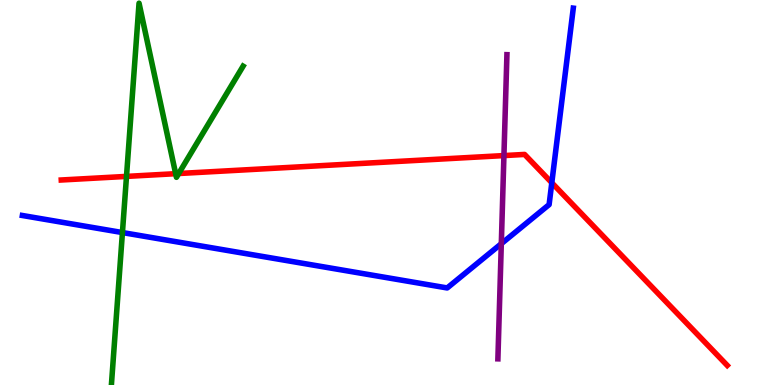[{'lines': ['blue', 'red'], 'intersections': [{'x': 7.12, 'y': 5.25}]}, {'lines': ['green', 'red'], 'intersections': [{'x': 1.63, 'y': 5.42}, {'x': 2.27, 'y': 5.49}, {'x': 2.31, 'y': 5.49}]}, {'lines': ['purple', 'red'], 'intersections': [{'x': 6.5, 'y': 5.96}]}, {'lines': ['blue', 'green'], 'intersections': [{'x': 1.58, 'y': 3.96}]}, {'lines': ['blue', 'purple'], 'intersections': [{'x': 6.47, 'y': 3.67}]}, {'lines': ['green', 'purple'], 'intersections': []}]